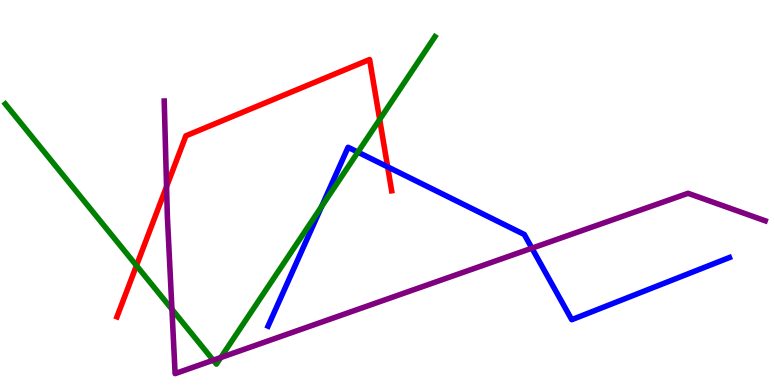[{'lines': ['blue', 'red'], 'intersections': [{'x': 5.0, 'y': 5.67}]}, {'lines': ['green', 'red'], 'intersections': [{'x': 1.76, 'y': 3.1}, {'x': 4.9, 'y': 6.9}]}, {'lines': ['purple', 'red'], 'intersections': [{'x': 2.15, 'y': 5.15}]}, {'lines': ['blue', 'green'], 'intersections': [{'x': 4.15, 'y': 4.64}, {'x': 4.62, 'y': 6.05}]}, {'lines': ['blue', 'purple'], 'intersections': [{'x': 6.86, 'y': 3.55}]}, {'lines': ['green', 'purple'], 'intersections': [{'x': 2.22, 'y': 1.97}, {'x': 2.75, 'y': 0.644}, {'x': 2.85, 'y': 0.713}]}]